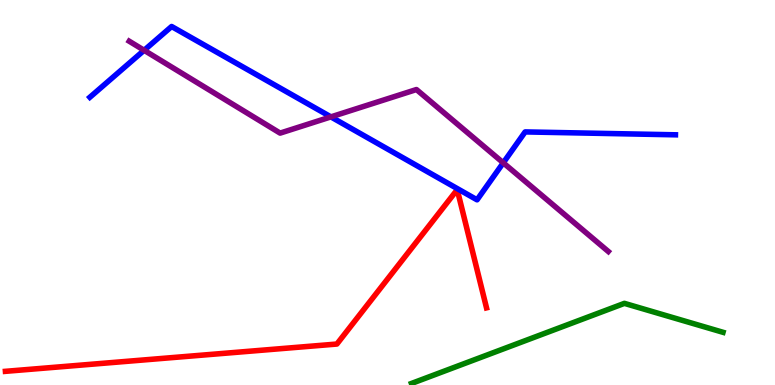[{'lines': ['blue', 'red'], 'intersections': []}, {'lines': ['green', 'red'], 'intersections': []}, {'lines': ['purple', 'red'], 'intersections': []}, {'lines': ['blue', 'green'], 'intersections': []}, {'lines': ['blue', 'purple'], 'intersections': [{'x': 1.86, 'y': 8.69}, {'x': 4.27, 'y': 6.96}, {'x': 6.49, 'y': 5.77}]}, {'lines': ['green', 'purple'], 'intersections': []}]